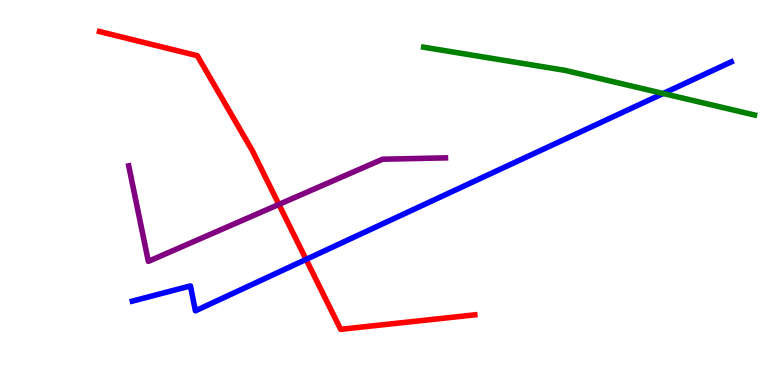[{'lines': ['blue', 'red'], 'intersections': [{'x': 3.95, 'y': 3.26}]}, {'lines': ['green', 'red'], 'intersections': []}, {'lines': ['purple', 'red'], 'intersections': [{'x': 3.6, 'y': 4.69}]}, {'lines': ['blue', 'green'], 'intersections': [{'x': 8.56, 'y': 7.57}]}, {'lines': ['blue', 'purple'], 'intersections': []}, {'lines': ['green', 'purple'], 'intersections': []}]